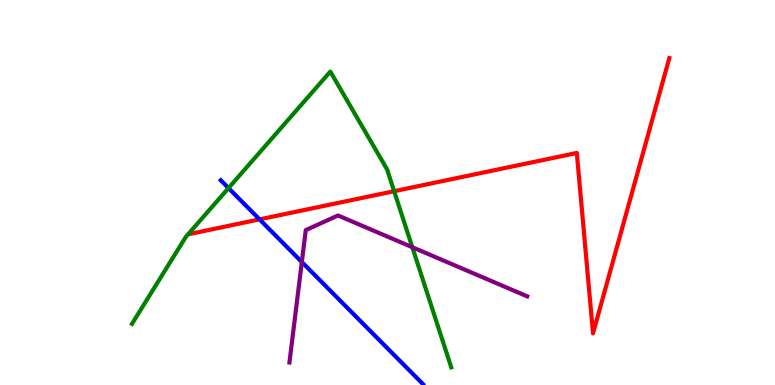[{'lines': ['blue', 'red'], 'intersections': [{'x': 3.35, 'y': 4.3}]}, {'lines': ['green', 'red'], 'intersections': [{'x': 5.09, 'y': 5.03}]}, {'lines': ['purple', 'red'], 'intersections': []}, {'lines': ['blue', 'green'], 'intersections': [{'x': 2.95, 'y': 5.11}]}, {'lines': ['blue', 'purple'], 'intersections': [{'x': 3.89, 'y': 3.19}]}, {'lines': ['green', 'purple'], 'intersections': [{'x': 5.32, 'y': 3.58}]}]